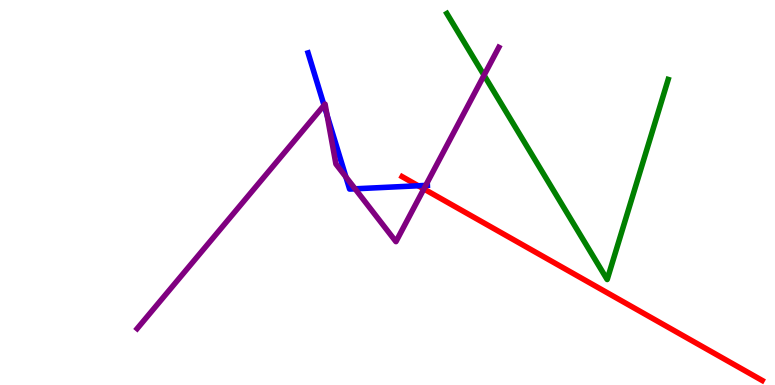[{'lines': ['blue', 'red'], 'intersections': [{'x': 5.4, 'y': 5.17}]}, {'lines': ['green', 'red'], 'intersections': []}, {'lines': ['purple', 'red'], 'intersections': [{'x': 5.47, 'y': 5.09}]}, {'lines': ['blue', 'green'], 'intersections': []}, {'lines': ['blue', 'purple'], 'intersections': [{'x': 4.18, 'y': 7.27}, {'x': 4.22, 'y': 7.01}, {'x': 4.46, 'y': 5.4}, {'x': 4.58, 'y': 5.1}, {'x': 5.49, 'y': 5.18}]}, {'lines': ['green', 'purple'], 'intersections': [{'x': 6.25, 'y': 8.05}]}]